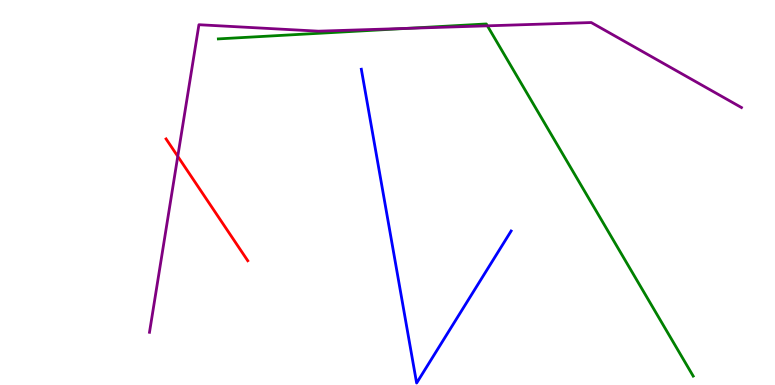[{'lines': ['blue', 'red'], 'intersections': []}, {'lines': ['green', 'red'], 'intersections': []}, {'lines': ['purple', 'red'], 'intersections': [{'x': 2.29, 'y': 5.94}]}, {'lines': ['blue', 'green'], 'intersections': []}, {'lines': ['blue', 'purple'], 'intersections': []}, {'lines': ['green', 'purple'], 'intersections': [{'x': 5.25, 'y': 9.26}, {'x': 6.29, 'y': 9.33}]}]